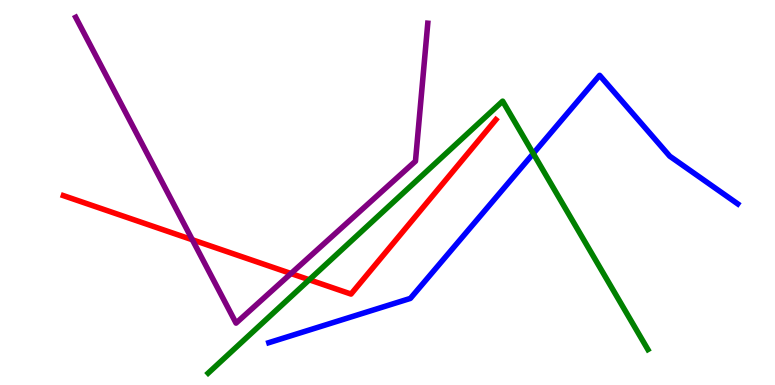[{'lines': ['blue', 'red'], 'intersections': []}, {'lines': ['green', 'red'], 'intersections': [{'x': 3.99, 'y': 2.73}]}, {'lines': ['purple', 'red'], 'intersections': [{'x': 2.48, 'y': 3.77}, {'x': 3.75, 'y': 2.9}]}, {'lines': ['blue', 'green'], 'intersections': [{'x': 6.88, 'y': 6.01}]}, {'lines': ['blue', 'purple'], 'intersections': []}, {'lines': ['green', 'purple'], 'intersections': []}]